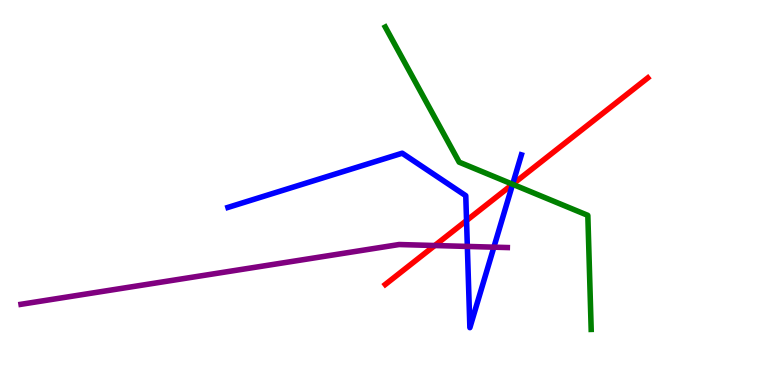[{'lines': ['blue', 'red'], 'intersections': [{'x': 6.02, 'y': 4.27}, {'x': 6.61, 'y': 5.21}]}, {'lines': ['green', 'red'], 'intersections': [{'x': 6.61, 'y': 5.21}]}, {'lines': ['purple', 'red'], 'intersections': [{'x': 5.61, 'y': 3.62}]}, {'lines': ['blue', 'green'], 'intersections': [{'x': 6.61, 'y': 5.21}]}, {'lines': ['blue', 'purple'], 'intersections': [{'x': 6.03, 'y': 3.6}, {'x': 6.37, 'y': 3.58}]}, {'lines': ['green', 'purple'], 'intersections': []}]